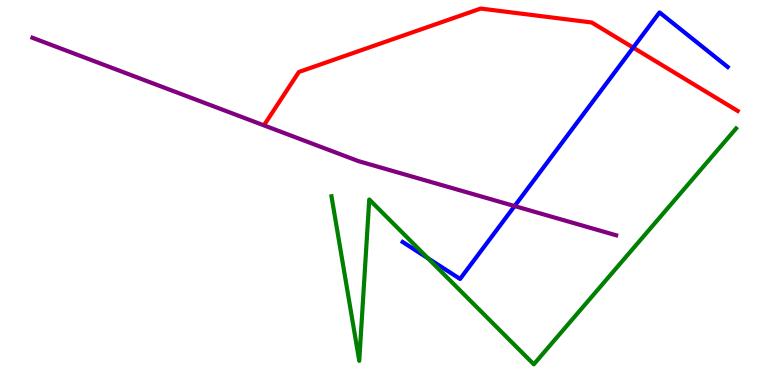[{'lines': ['blue', 'red'], 'intersections': [{'x': 8.17, 'y': 8.76}]}, {'lines': ['green', 'red'], 'intersections': []}, {'lines': ['purple', 'red'], 'intersections': []}, {'lines': ['blue', 'green'], 'intersections': [{'x': 5.52, 'y': 3.29}]}, {'lines': ['blue', 'purple'], 'intersections': [{'x': 6.64, 'y': 4.65}]}, {'lines': ['green', 'purple'], 'intersections': []}]